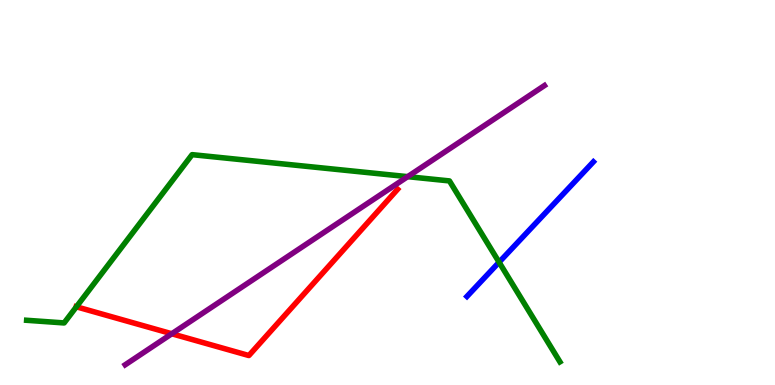[{'lines': ['blue', 'red'], 'intersections': []}, {'lines': ['green', 'red'], 'intersections': [{'x': 0.986, 'y': 2.03}]}, {'lines': ['purple', 'red'], 'intersections': [{'x': 2.22, 'y': 1.33}]}, {'lines': ['blue', 'green'], 'intersections': [{'x': 6.44, 'y': 3.19}]}, {'lines': ['blue', 'purple'], 'intersections': []}, {'lines': ['green', 'purple'], 'intersections': [{'x': 5.26, 'y': 5.41}]}]